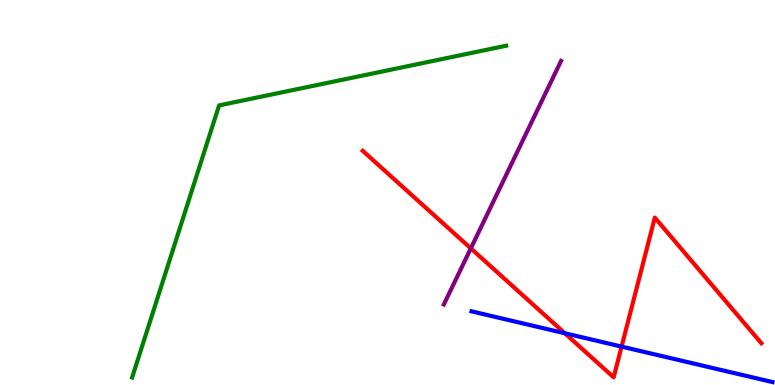[{'lines': ['blue', 'red'], 'intersections': [{'x': 7.29, 'y': 1.34}, {'x': 8.02, 'y': 0.997}]}, {'lines': ['green', 'red'], 'intersections': []}, {'lines': ['purple', 'red'], 'intersections': [{'x': 6.08, 'y': 3.55}]}, {'lines': ['blue', 'green'], 'intersections': []}, {'lines': ['blue', 'purple'], 'intersections': []}, {'lines': ['green', 'purple'], 'intersections': []}]